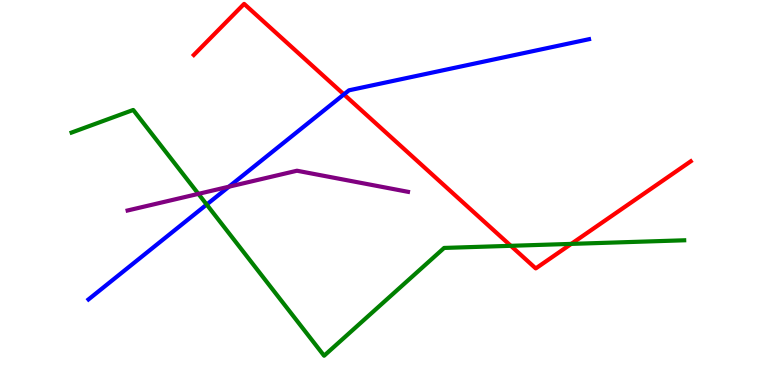[{'lines': ['blue', 'red'], 'intersections': [{'x': 4.44, 'y': 7.55}]}, {'lines': ['green', 'red'], 'intersections': [{'x': 6.59, 'y': 3.62}, {'x': 7.37, 'y': 3.67}]}, {'lines': ['purple', 'red'], 'intersections': []}, {'lines': ['blue', 'green'], 'intersections': [{'x': 2.67, 'y': 4.69}]}, {'lines': ['blue', 'purple'], 'intersections': [{'x': 2.95, 'y': 5.15}]}, {'lines': ['green', 'purple'], 'intersections': [{'x': 2.56, 'y': 4.96}]}]